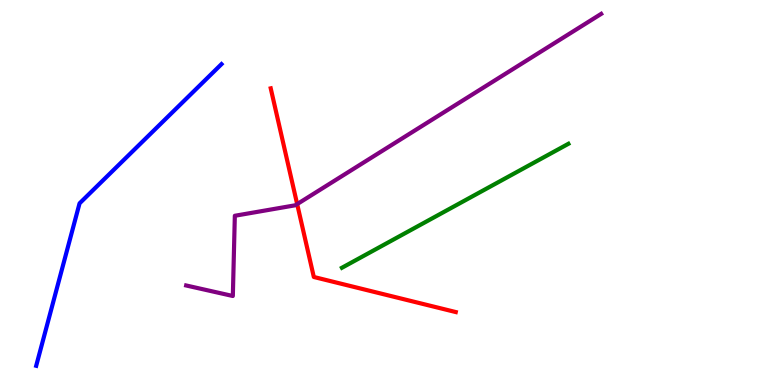[{'lines': ['blue', 'red'], 'intersections': []}, {'lines': ['green', 'red'], 'intersections': []}, {'lines': ['purple', 'red'], 'intersections': [{'x': 3.83, 'y': 4.7}]}, {'lines': ['blue', 'green'], 'intersections': []}, {'lines': ['blue', 'purple'], 'intersections': []}, {'lines': ['green', 'purple'], 'intersections': []}]